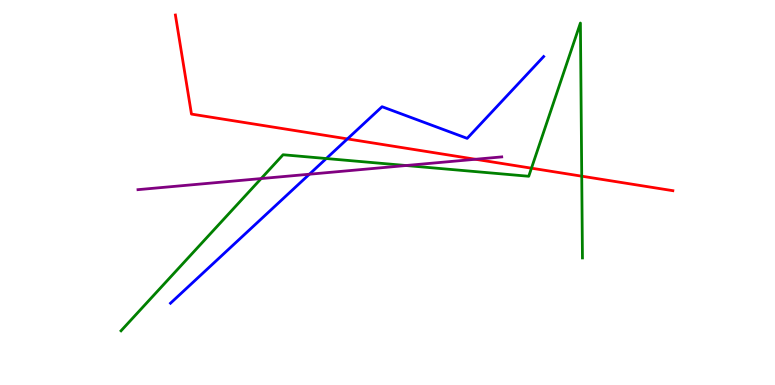[{'lines': ['blue', 'red'], 'intersections': [{'x': 4.48, 'y': 6.39}]}, {'lines': ['green', 'red'], 'intersections': [{'x': 6.86, 'y': 5.63}, {'x': 7.51, 'y': 5.42}]}, {'lines': ['purple', 'red'], 'intersections': [{'x': 6.13, 'y': 5.86}]}, {'lines': ['blue', 'green'], 'intersections': [{'x': 4.21, 'y': 5.88}]}, {'lines': ['blue', 'purple'], 'intersections': [{'x': 3.99, 'y': 5.47}]}, {'lines': ['green', 'purple'], 'intersections': [{'x': 3.37, 'y': 5.36}, {'x': 5.24, 'y': 5.7}]}]